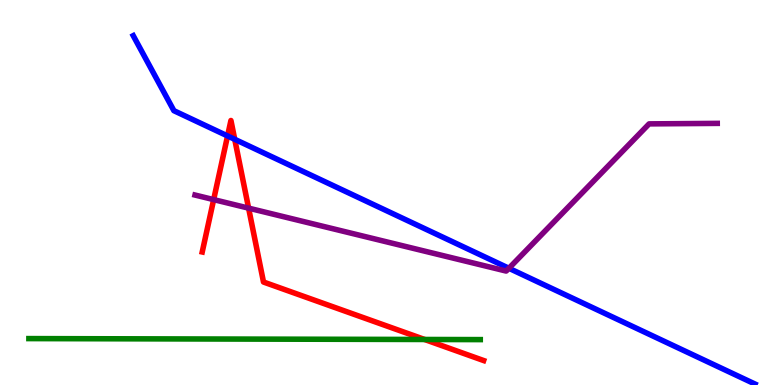[{'lines': ['blue', 'red'], 'intersections': [{'x': 2.94, 'y': 6.47}, {'x': 3.03, 'y': 6.38}]}, {'lines': ['green', 'red'], 'intersections': [{'x': 5.48, 'y': 1.18}]}, {'lines': ['purple', 'red'], 'intersections': [{'x': 2.76, 'y': 4.82}, {'x': 3.21, 'y': 4.59}]}, {'lines': ['blue', 'green'], 'intersections': []}, {'lines': ['blue', 'purple'], 'intersections': [{'x': 6.57, 'y': 3.03}]}, {'lines': ['green', 'purple'], 'intersections': []}]